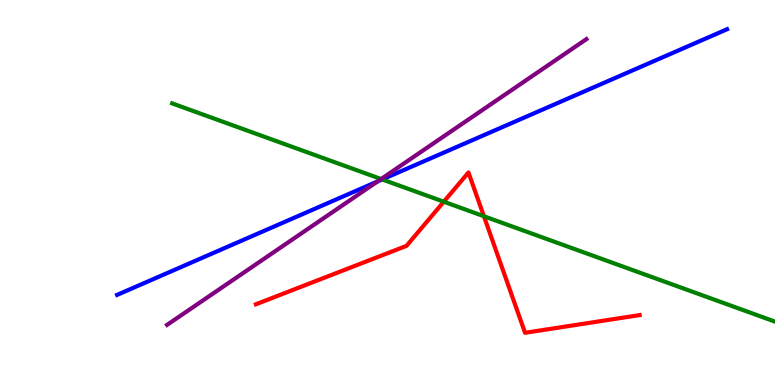[{'lines': ['blue', 'red'], 'intersections': []}, {'lines': ['green', 'red'], 'intersections': [{'x': 5.73, 'y': 4.76}, {'x': 6.24, 'y': 4.38}]}, {'lines': ['purple', 'red'], 'intersections': []}, {'lines': ['blue', 'green'], 'intersections': [{'x': 4.93, 'y': 5.34}]}, {'lines': ['blue', 'purple'], 'intersections': [{'x': 4.87, 'y': 5.29}]}, {'lines': ['green', 'purple'], 'intersections': [{'x': 4.92, 'y': 5.35}]}]